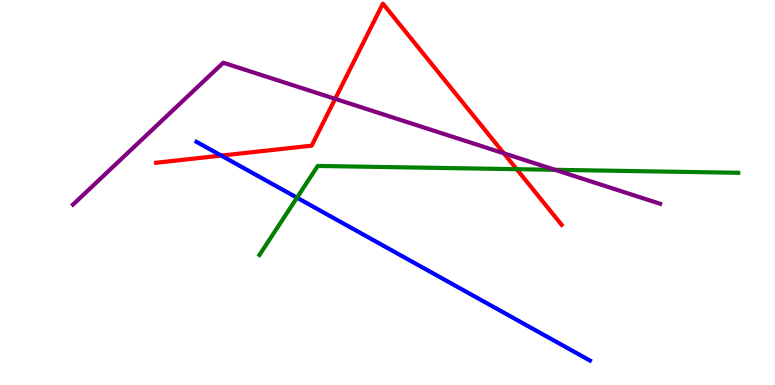[{'lines': ['blue', 'red'], 'intersections': [{'x': 2.86, 'y': 5.96}]}, {'lines': ['green', 'red'], 'intersections': [{'x': 6.67, 'y': 5.61}]}, {'lines': ['purple', 'red'], 'intersections': [{'x': 4.32, 'y': 7.43}, {'x': 6.5, 'y': 6.02}]}, {'lines': ['blue', 'green'], 'intersections': [{'x': 3.83, 'y': 4.87}]}, {'lines': ['blue', 'purple'], 'intersections': []}, {'lines': ['green', 'purple'], 'intersections': [{'x': 7.16, 'y': 5.59}]}]